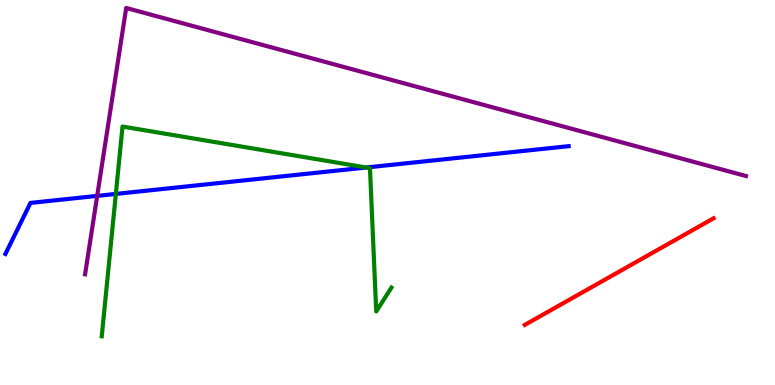[{'lines': ['blue', 'red'], 'intersections': []}, {'lines': ['green', 'red'], 'intersections': []}, {'lines': ['purple', 'red'], 'intersections': []}, {'lines': ['blue', 'green'], 'intersections': [{'x': 1.49, 'y': 4.96}, {'x': 4.73, 'y': 5.65}]}, {'lines': ['blue', 'purple'], 'intersections': [{'x': 1.25, 'y': 4.91}]}, {'lines': ['green', 'purple'], 'intersections': []}]